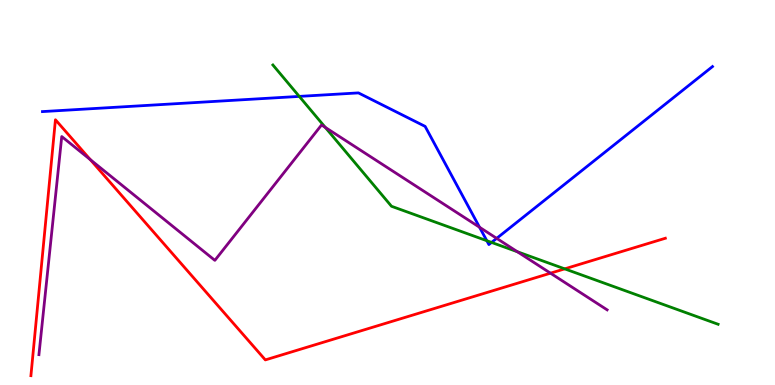[{'lines': ['blue', 'red'], 'intersections': []}, {'lines': ['green', 'red'], 'intersections': [{'x': 7.29, 'y': 3.02}]}, {'lines': ['purple', 'red'], 'intersections': [{'x': 1.17, 'y': 5.85}, {'x': 7.1, 'y': 2.9}]}, {'lines': ['blue', 'green'], 'intersections': [{'x': 3.86, 'y': 7.5}, {'x': 6.28, 'y': 3.75}, {'x': 6.34, 'y': 3.7}]}, {'lines': ['blue', 'purple'], 'intersections': [{'x': 6.19, 'y': 4.1}, {'x': 6.41, 'y': 3.81}]}, {'lines': ['green', 'purple'], 'intersections': [{'x': 4.2, 'y': 6.69}, {'x': 6.68, 'y': 3.46}]}]